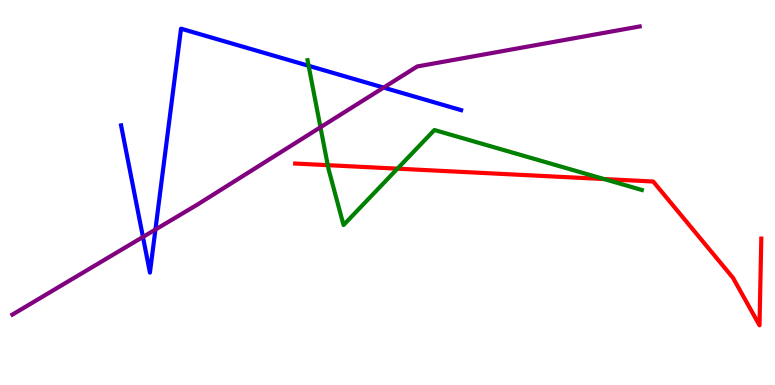[{'lines': ['blue', 'red'], 'intersections': []}, {'lines': ['green', 'red'], 'intersections': [{'x': 4.23, 'y': 5.71}, {'x': 5.13, 'y': 5.62}, {'x': 7.79, 'y': 5.35}]}, {'lines': ['purple', 'red'], 'intersections': []}, {'lines': ['blue', 'green'], 'intersections': [{'x': 3.98, 'y': 8.29}]}, {'lines': ['blue', 'purple'], 'intersections': [{'x': 1.84, 'y': 3.84}, {'x': 2.01, 'y': 4.04}, {'x': 4.95, 'y': 7.72}]}, {'lines': ['green', 'purple'], 'intersections': [{'x': 4.14, 'y': 6.69}]}]